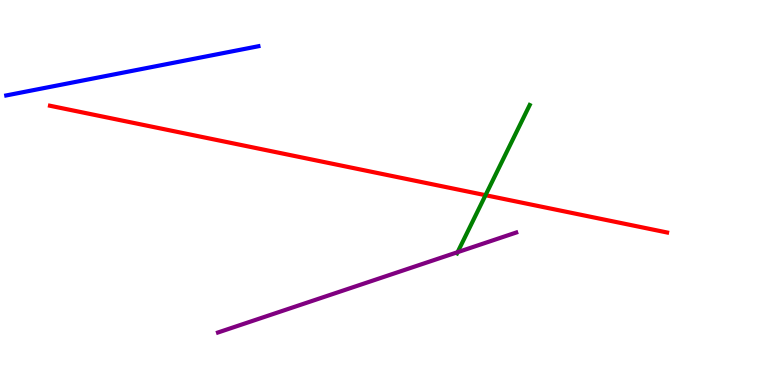[{'lines': ['blue', 'red'], 'intersections': []}, {'lines': ['green', 'red'], 'intersections': [{'x': 6.26, 'y': 4.93}]}, {'lines': ['purple', 'red'], 'intersections': []}, {'lines': ['blue', 'green'], 'intersections': []}, {'lines': ['blue', 'purple'], 'intersections': []}, {'lines': ['green', 'purple'], 'intersections': [{'x': 5.9, 'y': 3.45}]}]